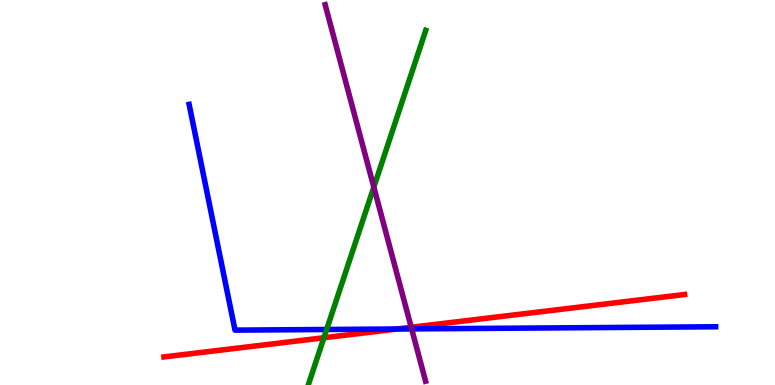[{'lines': ['blue', 'red'], 'intersections': [{'x': 5.12, 'y': 1.45}]}, {'lines': ['green', 'red'], 'intersections': [{'x': 4.18, 'y': 1.23}]}, {'lines': ['purple', 'red'], 'intersections': [{'x': 5.31, 'y': 1.5}]}, {'lines': ['blue', 'green'], 'intersections': [{'x': 4.21, 'y': 1.44}]}, {'lines': ['blue', 'purple'], 'intersections': [{'x': 5.31, 'y': 1.46}]}, {'lines': ['green', 'purple'], 'intersections': [{'x': 4.82, 'y': 5.14}]}]